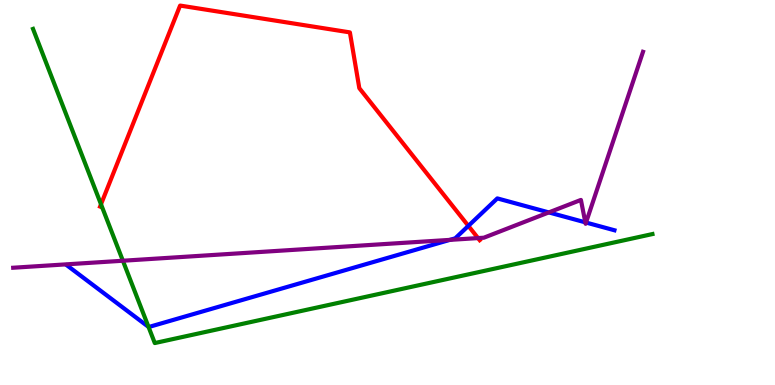[{'lines': ['blue', 'red'], 'intersections': [{'x': 6.04, 'y': 4.13}]}, {'lines': ['green', 'red'], 'intersections': [{'x': 1.3, 'y': 4.69}]}, {'lines': ['purple', 'red'], 'intersections': [{'x': 6.17, 'y': 3.82}]}, {'lines': ['blue', 'green'], 'intersections': [{'x': 1.92, 'y': 1.51}]}, {'lines': ['blue', 'purple'], 'intersections': [{'x': 5.8, 'y': 3.77}, {'x': 7.08, 'y': 4.48}, {'x': 7.55, 'y': 4.22}, {'x': 7.56, 'y': 4.22}]}, {'lines': ['green', 'purple'], 'intersections': [{'x': 1.59, 'y': 3.23}]}]